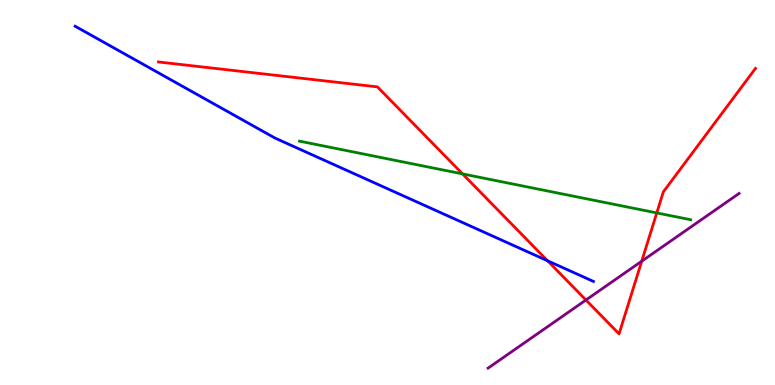[{'lines': ['blue', 'red'], 'intersections': [{'x': 7.07, 'y': 3.23}]}, {'lines': ['green', 'red'], 'intersections': [{'x': 5.97, 'y': 5.48}, {'x': 8.47, 'y': 4.47}]}, {'lines': ['purple', 'red'], 'intersections': [{'x': 7.56, 'y': 2.21}, {'x': 8.28, 'y': 3.22}]}, {'lines': ['blue', 'green'], 'intersections': []}, {'lines': ['blue', 'purple'], 'intersections': []}, {'lines': ['green', 'purple'], 'intersections': []}]